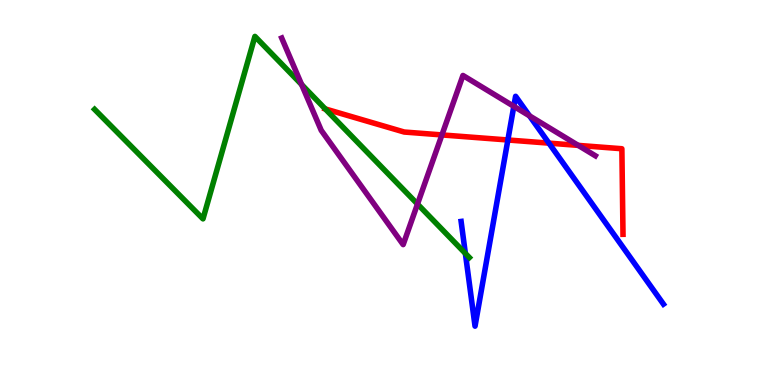[{'lines': ['blue', 'red'], 'intersections': [{'x': 6.55, 'y': 6.36}, {'x': 7.08, 'y': 6.28}]}, {'lines': ['green', 'red'], 'intersections': [{'x': 4.2, 'y': 7.17}]}, {'lines': ['purple', 'red'], 'intersections': [{'x': 5.7, 'y': 6.5}, {'x': 7.46, 'y': 6.22}]}, {'lines': ['blue', 'green'], 'intersections': [{'x': 6.0, 'y': 3.42}]}, {'lines': ['blue', 'purple'], 'intersections': [{'x': 6.63, 'y': 7.24}, {'x': 6.83, 'y': 6.99}]}, {'lines': ['green', 'purple'], 'intersections': [{'x': 3.89, 'y': 7.8}, {'x': 5.39, 'y': 4.7}]}]